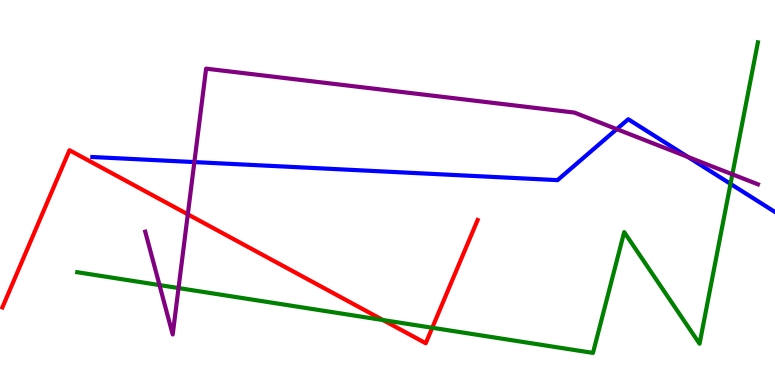[{'lines': ['blue', 'red'], 'intersections': []}, {'lines': ['green', 'red'], 'intersections': [{'x': 4.94, 'y': 1.69}, {'x': 5.58, 'y': 1.49}]}, {'lines': ['purple', 'red'], 'intersections': [{'x': 2.42, 'y': 4.43}]}, {'lines': ['blue', 'green'], 'intersections': [{'x': 9.43, 'y': 5.22}]}, {'lines': ['blue', 'purple'], 'intersections': [{'x': 2.51, 'y': 5.79}, {'x': 7.96, 'y': 6.65}, {'x': 8.88, 'y': 5.92}]}, {'lines': ['green', 'purple'], 'intersections': [{'x': 2.06, 'y': 2.6}, {'x': 2.3, 'y': 2.52}, {'x': 9.45, 'y': 5.47}]}]